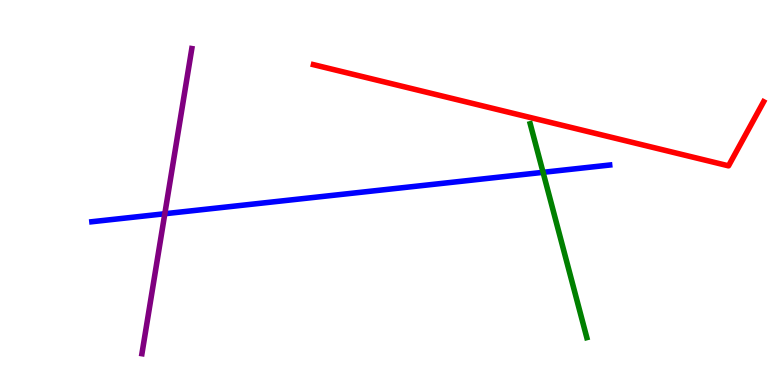[{'lines': ['blue', 'red'], 'intersections': []}, {'lines': ['green', 'red'], 'intersections': []}, {'lines': ['purple', 'red'], 'intersections': []}, {'lines': ['blue', 'green'], 'intersections': [{'x': 7.01, 'y': 5.52}]}, {'lines': ['blue', 'purple'], 'intersections': [{'x': 2.13, 'y': 4.45}]}, {'lines': ['green', 'purple'], 'intersections': []}]